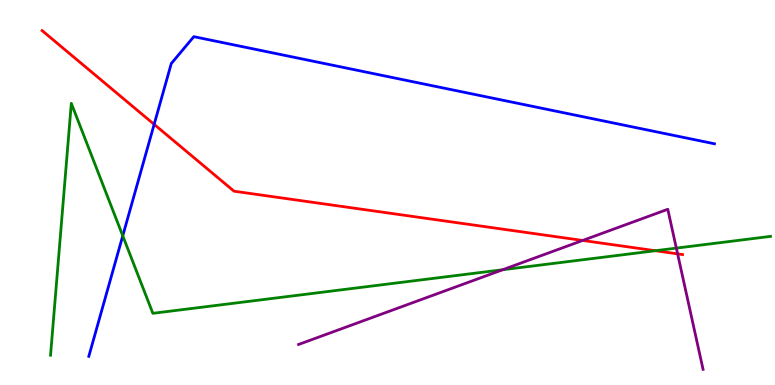[{'lines': ['blue', 'red'], 'intersections': [{'x': 1.99, 'y': 6.77}]}, {'lines': ['green', 'red'], 'intersections': [{'x': 8.46, 'y': 3.49}]}, {'lines': ['purple', 'red'], 'intersections': [{'x': 7.52, 'y': 3.75}, {'x': 8.74, 'y': 3.41}]}, {'lines': ['blue', 'green'], 'intersections': [{'x': 1.58, 'y': 3.88}]}, {'lines': ['blue', 'purple'], 'intersections': []}, {'lines': ['green', 'purple'], 'intersections': [{'x': 6.49, 'y': 2.99}, {'x': 8.73, 'y': 3.56}]}]